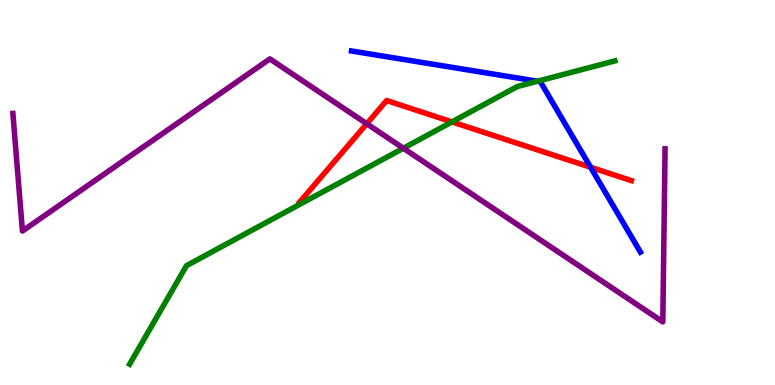[{'lines': ['blue', 'red'], 'intersections': [{'x': 7.62, 'y': 5.66}]}, {'lines': ['green', 'red'], 'intersections': [{'x': 5.83, 'y': 6.83}]}, {'lines': ['purple', 'red'], 'intersections': [{'x': 4.73, 'y': 6.79}]}, {'lines': ['blue', 'green'], 'intersections': [{'x': 6.94, 'y': 7.89}]}, {'lines': ['blue', 'purple'], 'intersections': []}, {'lines': ['green', 'purple'], 'intersections': [{'x': 5.2, 'y': 6.15}]}]